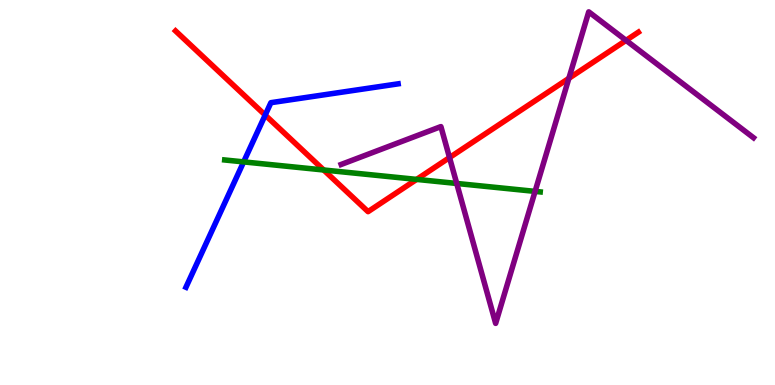[{'lines': ['blue', 'red'], 'intersections': [{'x': 3.42, 'y': 7.01}]}, {'lines': ['green', 'red'], 'intersections': [{'x': 4.18, 'y': 5.58}, {'x': 5.38, 'y': 5.34}]}, {'lines': ['purple', 'red'], 'intersections': [{'x': 5.8, 'y': 5.91}, {'x': 7.34, 'y': 7.97}, {'x': 8.08, 'y': 8.95}]}, {'lines': ['blue', 'green'], 'intersections': [{'x': 3.14, 'y': 5.8}]}, {'lines': ['blue', 'purple'], 'intersections': []}, {'lines': ['green', 'purple'], 'intersections': [{'x': 5.89, 'y': 5.23}, {'x': 6.9, 'y': 5.03}]}]